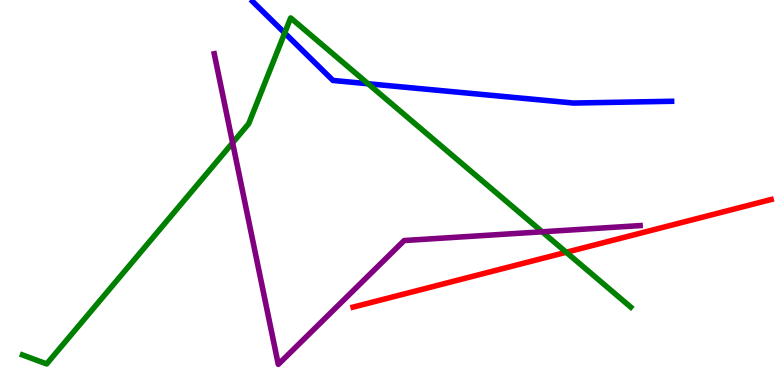[{'lines': ['blue', 'red'], 'intersections': []}, {'lines': ['green', 'red'], 'intersections': [{'x': 7.31, 'y': 3.45}]}, {'lines': ['purple', 'red'], 'intersections': []}, {'lines': ['blue', 'green'], 'intersections': [{'x': 3.67, 'y': 9.14}, {'x': 4.75, 'y': 7.82}]}, {'lines': ['blue', 'purple'], 'intersections': []}, {'lines': ['green', 'purple'], 'intersections': [{'x': 3.0, 'y': 6.29}, {'x': 7.0, 'y': 3.98}]}]